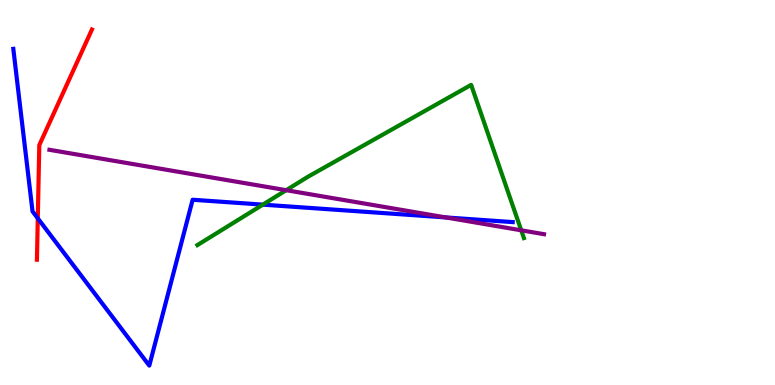[{'lines': ['blue', 'red'], 'intersections': [{'x': 0.488, 'y': 4.33}]}, {'lines': ['green', 'red'], 'intersections': []}, {'lines': ['purple', 'red'], 'intersections': []}, {'lines': ['blue', 'green'], 'intersections': [{'x': 3.39, 'y': 4.68}]}, {'lines': ['blue', 'purple'], 'intersections': [{'x': 5.75, 'y': 4.35}]}, {'lines': ['green', 'purple'], 'intersections': [{'x': 3.69, 'y': 5.06}, {'x': 6.73, 'y': 4.02}]}]